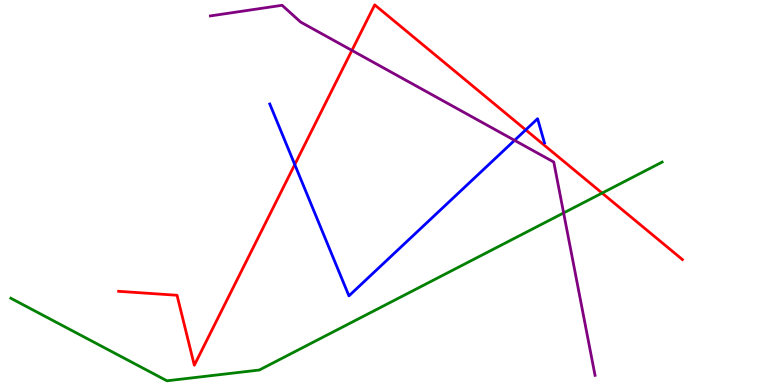[{'lines': ['blue', 'red'], 'intersections': [{'x': 3.8, 'y': 5.73}, {'x': 6.78, 'y': 6.63}]}, {'lines': ['green', 'red'], 'intersections': [{'x': 7.77, 'y': 4.99}]}, {'lines': ['purple', 'red'], 'intersections': [{'x': 4.54, 'y': 8.69}]}, {'lines': ['blue', 'green'], 'intersections': []}, {'lines': ['blue', 'purple'], 'intersections': [{'x': 6.64, 'y': 6.35}]}, {'lines': ['green', 'purple'], 'intersections': [{'x': 7.27, 'y': 4.47}]}]